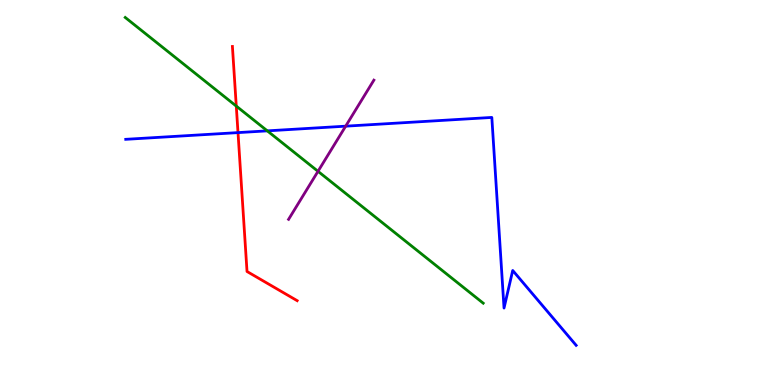[{'lines': ['blue', 'red'], 'intersections': [{'x': 3.07, 'y': 6.56}]}, {'lines': ['green', 'red'], 'intersections': [{'x': 3.05, 'y': 7.24}]}, {'lines': ['purple', 'red'], 'intersections': []}, {'lines': ['blue', 'green'], 'intersections': [{'x': 3.45, 'y': 6.6}]}, {'lines': ['blue', 'purple'], 'intersections': [{'x': 4.46, 'y': 6.72}]}, {'lines': ['green', 'purple'], 'intersections': [{'x': 4.1, 'y': 5.55}]}]